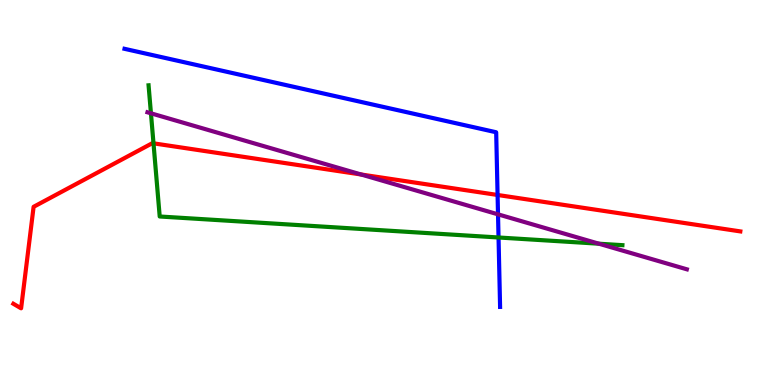[{'lines': ['blue', 'red'], 'intersections': [{'x': 6.42, 'y': 4.94}]}, {'lines': ['green', 'red'], 'intersections': [{'x': 1.98, 'y': 6.28}]}, {'lines': ['purple', 'red'], 'intersections': [{'x': 4.66, 'y': 5.47}]}, {'lines': ['blue', 'green'], 'intersections': [{'x': 6.43, 'y': 3.83}]}, {'lines': ['blue', 'purple'], 'intersections': [{'x': 6.43, 'y': 4.43}]}, {'lines': ['green', 'purple'], 'intersections': [{'x': 1.95, 'y': 7.06}, {'x': 7.73, 'y': 3.67}]}]